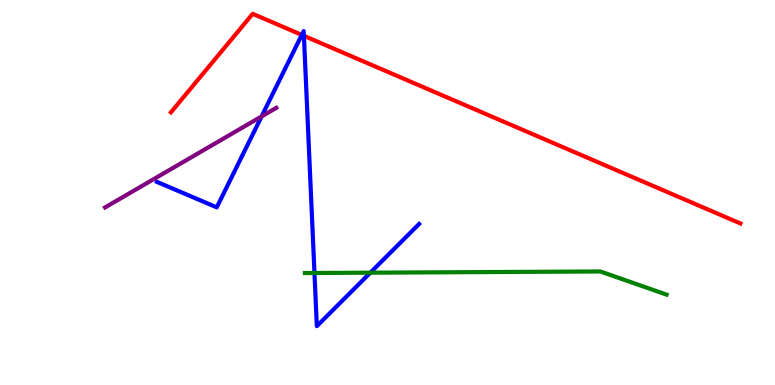[{'lines': ['blue', 'red'], 'intersections': [{'x': 3.89, 'y': 9.09}, {'x': 3.92, 'y': 9.07}]}, {'lines': ['green', 'red'], 'intersections': []}, {'lines': ['purple', 'red'], 'intersections': []}, {'lines': ['blue', 'green'], 'intersections': [{'x': 4.06, 'y': 2.91}, {'x': 4.78, 'y': 2.92}]}, {'lines': ['blue', 'purple'], 'intersections': [{'x': 3.38, 'y': 6.98}]}, {'lines': ['green', 'purple'], 'intersections': []}]